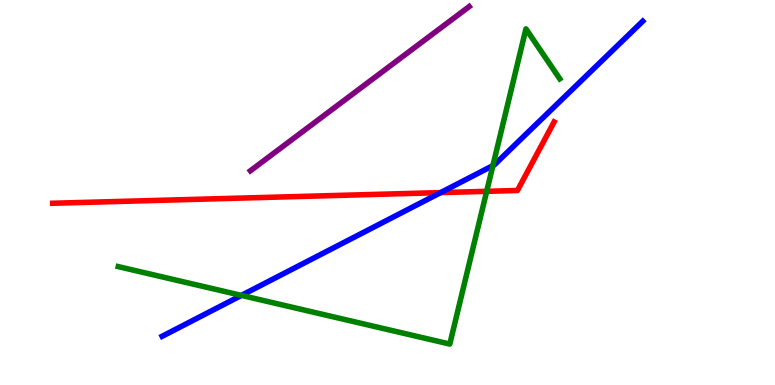[{'lines': ['blue', 'red'], 'intersections': [{'x': 5.69, 'y': 5.0}]}, {'lines': ['green', 'red'], 'intersections': [{'x': 6.28, 'y': 5.03}]}, {'lines': ['purple', 'red'], 'intersections': []}, {'lines': ['blue', 'green'], 'intersections': [{'x': 3.12, 'y': 2.33}, {'x': 6.36, 'y': 5.7}]}, {'lines': ['blue', 'purple'], 'intersections': []}, {'lines': ['green', 'purple'], 'intersections': []}]